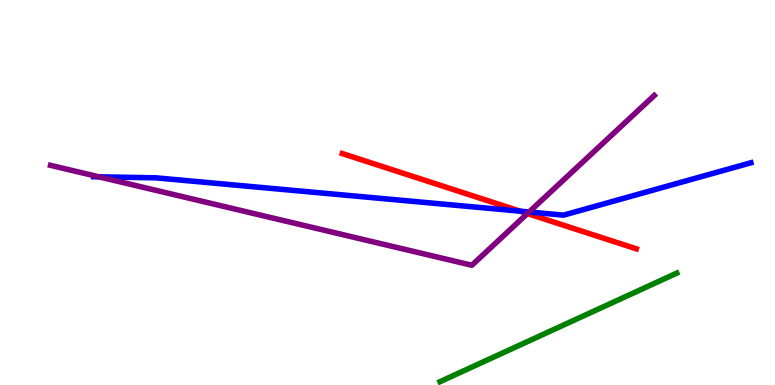[{'lines': ['blue', 'red'], 'intersections': [{'x': 6.71, 'y': 4.52}]}, {'lines': ['green', 'red'], 'intersections': []}, {'lines': ['purple', 'red'], 'intersections': [{'x': 6.81, 'y': 4.45}]}, {'lines': ['blue', 'green'], 'intersections': []}, {'lines': ['blue', 'purple'], 'intersections': [{'x': 1.28, 'y': 5.41}, {'x': 6.83, 'y': 4.49}]}, {'lines': ['green', 'purple'], 'intersections': []}]